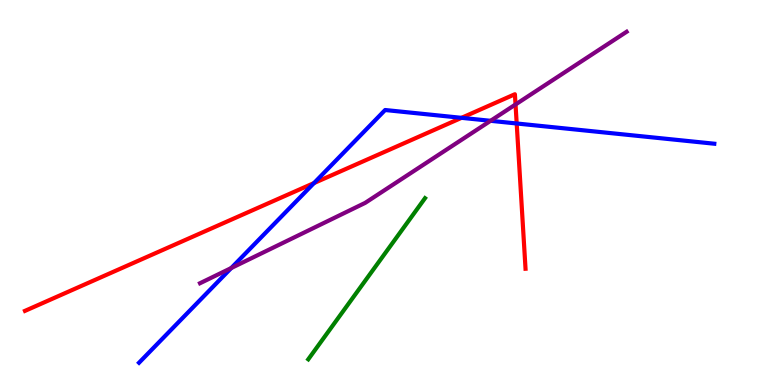[{'lines': ['blue', 'red'], 'intersections': [{'x': 4.05, 'y': 5.24}, {'x': 5.96, 'y': 6.94}, {'x': 6.67, 'y': 6.79}]}, {'lines': ['green', 'red'], 'intersections': []}, {'lines': ['purple', 'red'], 'intersections': [{'x': 6.65, 'y': 7.29}]}, {'lines': ['blue', 'green'], 'intersections': []}, {'lines': ['blue', 'purple'], 'intersections': [{'x': 2.98, 'y': 3.04}, {'x': 6.33, 'y': 6.86}]}, {'lines': ['green', 'purple'], 'intersections': []}]